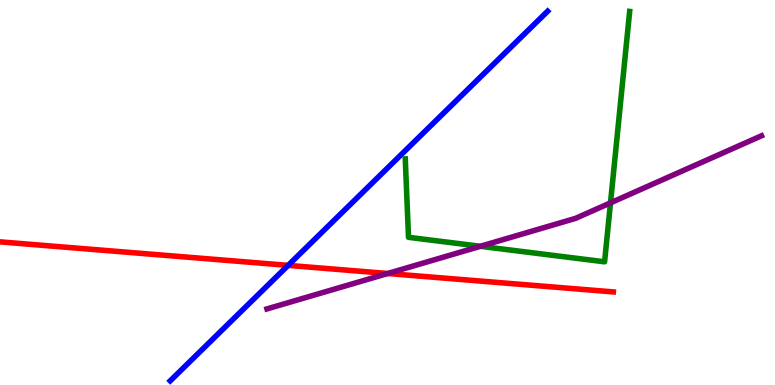[{'lines': ['blue', 'red'], 'intersections': [{'x': 3.72, 'y': 3.11}]}, {'lines': ['green', 'red'], 'intersections': []}, {'lines': ['purple', 'red'], 'intersections': [{'x': 5.0, 'y': 2.9}]}, {'lines': ['blue', 'green'], 'intersections': []}, {'lines': ['blue', 'purple'], 'intersections': []}, {'lines': ['green', 'purple'], 'intersections': [{'x': 6.2, 'y': 3.6}, {'x': 7.88, 'y': 4.73}]}]